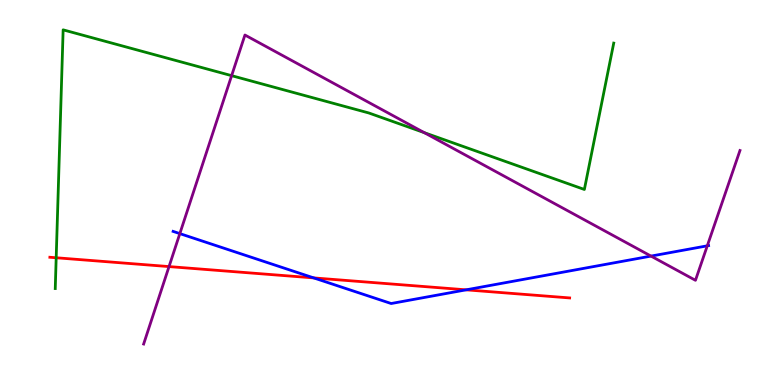[{'lines': ['blue', 'red'], 'intersections': [{'x': 4.05, 'y': 2.78}, {'x': 6.02, 'y': 2.47}]}, {'lines': ['green', 'red'], 'intersections': [{'x': 0.725, 'y': 3.3}]}, {'lines': ['purple', 'red'], 'intersections': [{'x': 2.18, 'y': 3.08}]}, {'lines': ['blue', 'green'], 'intersections': []}, {'lines': ['blue', 'purple'], 'intersections': [{'x': 2.32, 'y': 3.93}, {'x': 8.4, 'y': 3.35}, {'x': 9.13, 'y': 3.62}]}, {'lines': ['green', 'purple'], 'intersections': [{'x': 2.99, 'y': 8.03}, {'x': 5.47, 'y': 6.55}]}]